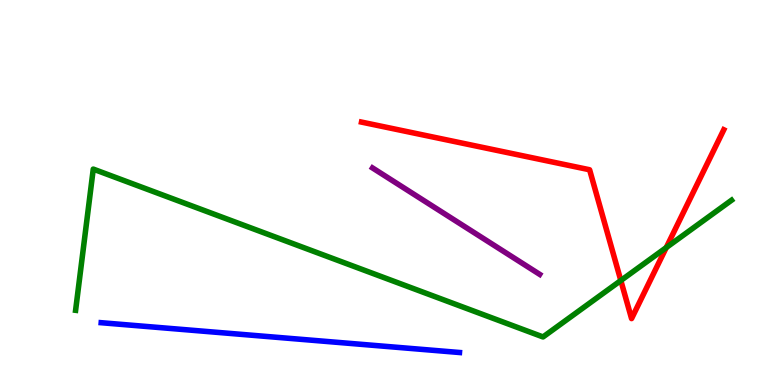[{'lines': ['blue', 'red'], 'intersections': []}, {'lines': ['green', 'red'], 'intersections': [{'x': 8.01, 'y': 2.71}, {'x': 8.6, 'y': 3.57}]}, {'lines': ['purple', 'red'], 'intersections': []}, {'lines': ['blue', 'green'], 'intersections': []}, {'lines': ['blue', 'purple'], 'intersections': []}, {'lines': ['green', 'purple'], 'intersections': []}]